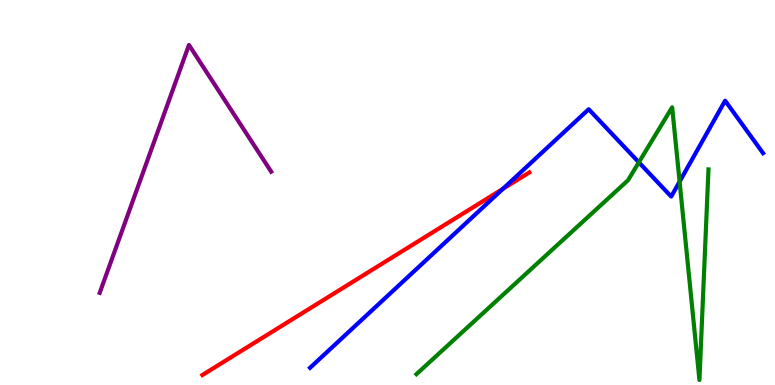[{'lines': ['blue', 'red'], 'intersections': [{'x': 6.49, 'y': 5.1}]}, {'lines': ['green', 'red'], 'intersections': []}, {'lines': ['purple', 'red'], 'intersections': []}, {'lines': ['blue', 'green'], 'intersections': [{'x': 8.24, 'y': 5.78}, {'x': 8.77, 'y': 5.28}]}, {'lines': ['blue', 'purple'], 'intersections': []}, {'lines': ['green', 'purple'], 'intersections': []}]